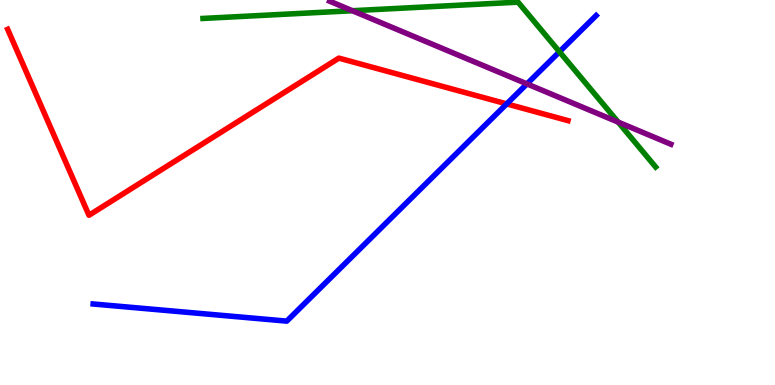[{'lines': ['blue', 'red'], 'intersections': [{'x': 6.54, 'y': 7.3}]}, {'lines': ['green', 'red'], 'intersections': []}, {'lines': ['purple', 'red'], 'intersections': []}, {'lines': ['blue', 'green'], 'intersections': [{'x': 7.22, 'y': 8.66}]}, {'lines': ['blue', 'purple'], 'intersections': [{'x': 6.8, 'y': 7.82}]}, {'lines': ['green', 'purple'], 'intersections': [{'x': 4.55, 'y': 9.72}, {'x': 7.98, 'y': 6.83}]}]